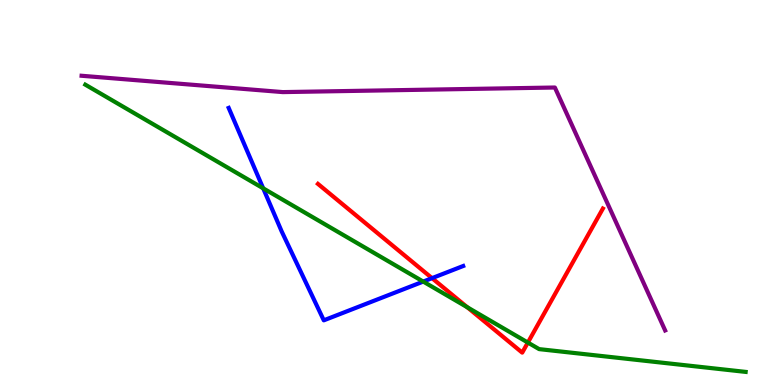[{'lines': ['blue', 'red'], 'intersections': [{'x': 5.57, 'y': 2.78}]}, {'lines': ['green', 'red'], 'intersections': [{'x': 6.03, 'y': 2.02}, {'x': 6.81, 'y': 1.1}]}, {'lines': ['purple', 'red'], 'intersections': []}, {'lines': ['blue', 'green'], 'intersections': [{'x': 3.4, 'y': 5.11}, {'x': 5.46, 'y': 2.69}]}, {'lines': ['blue', 'purple'], 'intersections': []}, {'lines': ['green', 'purple'], 'intersections': []}]